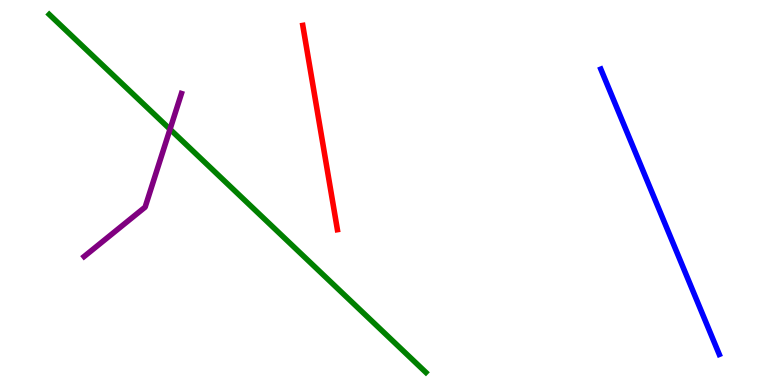[{'lines': ['blue', 'red'], 'intersections': []}, {'lines': ['green', 'red'], 'intersections': []}, {'lines': ['purple', 'red'], 'intersections': []}, {'lines': ['blue', 'green'], 'intersections': []}, {'lines': ['blue', 'purple'], 'intersections': []}, {'lines': ['green', 'purple'], 'intersections': [{'x': 2.19, 'y': 6.64}]}]